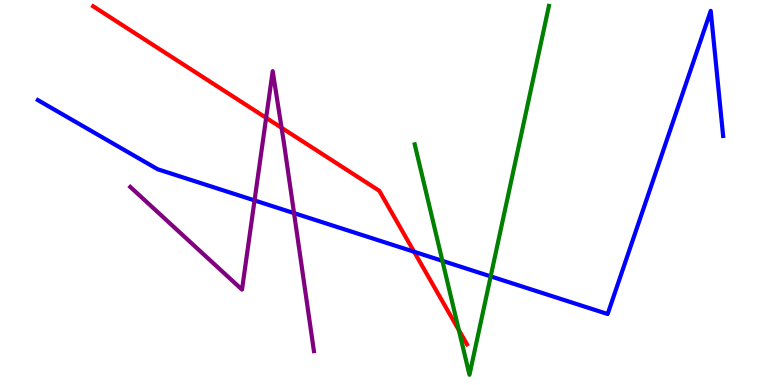[{'lines': ['blue', 'red'], 'intersections': [{'x': 5.34, 'y': 3.46}]}, {'lines': ['green', 'red'], 'intersections': [{'x': 5.92, 'y': 1.43}]}, {'lines': ['purple', 'red'], 'intersections': [{'x': 3.43, 'y': 6.94}, {'x': 3.63, 'y': 6.68}]}, {'lines': ['blue', 'green'], 'intersections': [{'x': 5.71, 'y': 3.22}, {'x': 6.33, 'y': 2.82}]}, {'lines': ['blue', 'purple'], 'intersections': [{'x': 3.28, 'y': 4.79}, {'x': 3.79, 'y': 4.46}]}, {'lines': ['green', 'purple'], 'intersections': []}]